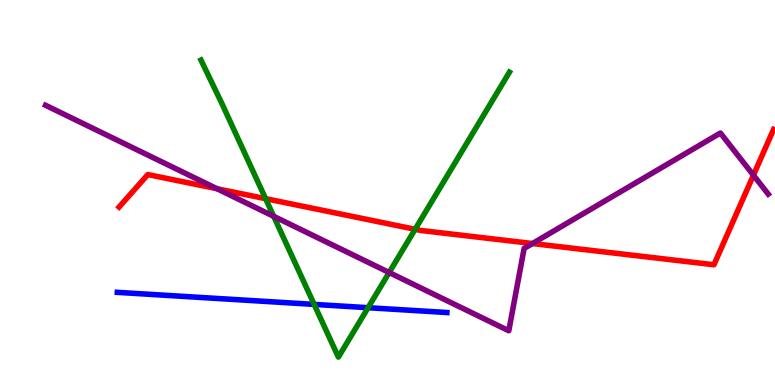[{'lines': ['blue', 'red'], 'intersections': []}, {'lines': ['green', 'red'], 'intersections': [{'x': 3.43, 'y': 4.84}, {'x': 5.36, 'y': 4.04}]}, {'lines': ['purple', 'red'], 'intersections': [{'x': 2.8, 'y': 5.1}, {'x': 6.87, 'y': 3.67}, {'x': 9.72, 'y': 5.45}]}, {'lines': ['blue', 'green'], 'intersections': [{'x': 4.05, 'y': 2.09}, {'x': 4.75, 'y': 2.01}]}, {'lines': ['blue', 'purple'], 'intersections': []}, {'lines': ['green', 'purple'], 'intersections': [{'x': 3.53, 'y': 4.38}, {'x': 5.02, 'y': 2.92}]}]